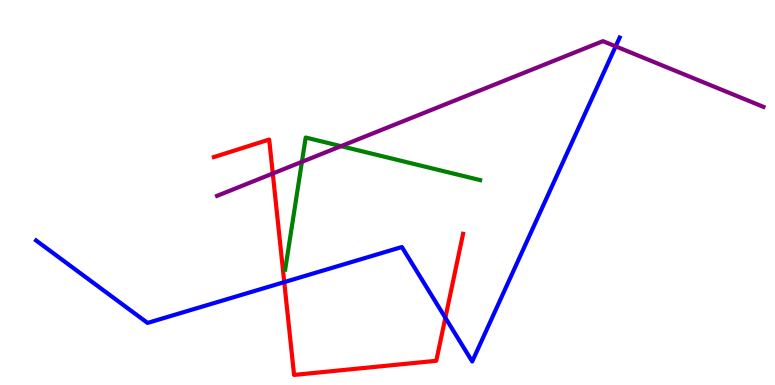[{'lines': ['blue', 'red'], 'intersections': [{'x': 3.67, 'y': 2.67}, {'x': 5.75, 'y': 1.75}]}, {'lines': ['green', 'red'], 'intersections': []}, {'lines': ['purple', 'red'], 'intersections': [{'x': 3.52, 'y': 5.49}]}, {'lines': ['blue', 'green'], 'intersections': []}, {'lines': ['blue', 'purple'], 'intersections': [{'x': 7.94, 'y': 8.8}]}, {'lines': ['green', 'purple'], 'intersections': [{'x': 3.9, 'y': 5.8}, {'x': 4.4, 'y': 6.2}]}]